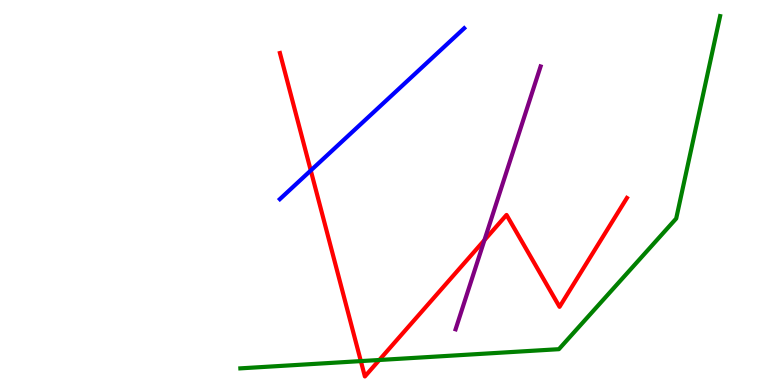[{'lines': ['blue', 'red'], 'intersections': [{'x': 4.01, 'y': 5.57}]}, {'lines': ['green', 'red'], 'intersections': [{'x': 4.66, 'y': 0.621}, {'x': 4.89, 'y': 0.65}]}, {'lines': ['purple', 'red'], 'intersections': [{'x': 6.25, 'y': 3.76}]}, {'lines': ['blue', 'green'], 'intersections': []}, {'lines': ['blue', 'purple'], 'intersections': []}, {'lines': ['green', 'purple'], 'intersections': []}]